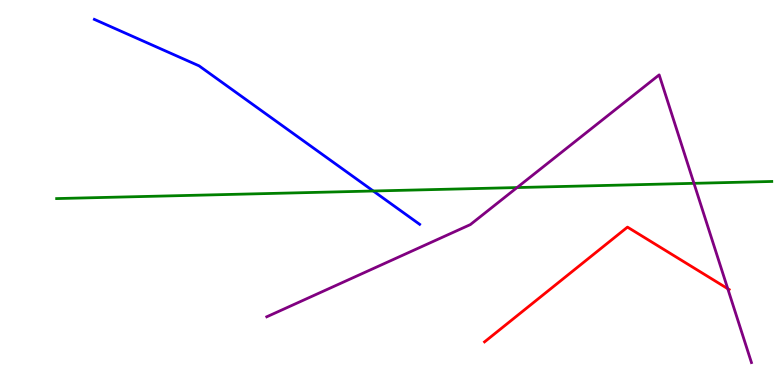[{'lines': ['blue', 'red'], 'intersections': []}, {'lines': ['green', 'red'], 'intersections': []}, {'lines': ['purple', 'red'], 'intersections': [{'x': 9.39, 'y': 2.5}]}, {'lines': ['blue', 'green'], 'intersections': [{'x': 4.82, 'y': 5.04}]}, {'lines': ['blue', 'purple'], 'intersections': []}, {'lines': ['green', 'purple'], 'intersections': [{'x': 6.67, 'y': 5.13}, {'x': 8.95, 'y': 5.24}]}]